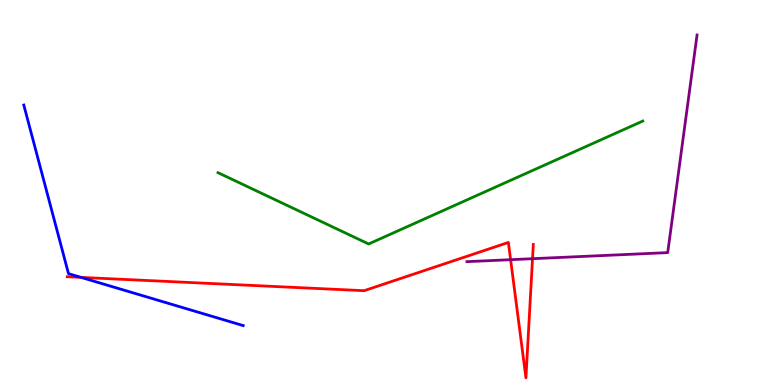[{'lines': ['blue', 'red'], 'intersections': [{'x': 1.05, 'y': 2.79}]}, {'lines': ['green', 'red'], 'intersections': []}, {'lines': ['purple', 'red'], 'intersections': [{'x': 6.59, 'y': 3.25}, {'x': 6.87, 'y': 3.28}]}, {'lines': ['blue', 'green'], 'intersections': []}, {'lines': ['blue', 'purple'], 'intersections': []}, {'lines': ['green', 'purple'], 'intersections': []}]